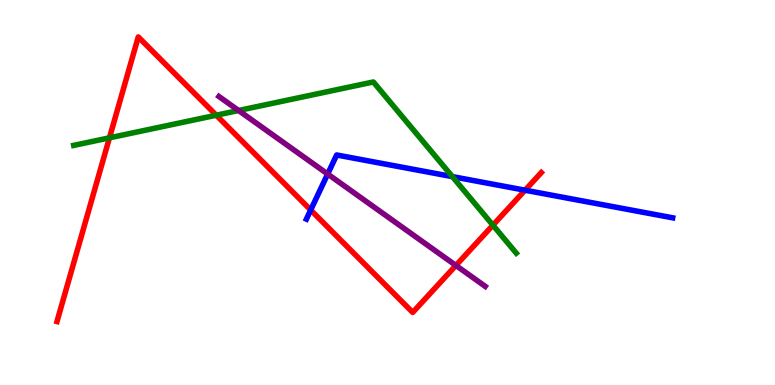[{'lines': ['blue', 'red'], 'intersections': [{'x': 4.01, 'y': 4.55}, {'x': 6.78, 'y': 5.06}]}, {'lines': ['green', 'red'], 'intersections': [{'x': 1.41, 'y': 6.42}, {'x': 2.79, 'y': 7.01}, {'x': 6.36, 'y': 4.15}]}, {'lines': ['purple', 'red'], 'intersections': [{'x': 5.88, 'y': 3.11}]}, {'lines': ['blue', 'green'], 'intersections': [{'x': 5.84, 'y': 5.41}]}, {'lines': ['blue', 'purple'], 'intersections': [{'x': 4.23, 'y': 5.48}]}, {'lines': ['green', 'purple'], 'intersections': [{'x': 3.08, 'y': 7.13}]}]